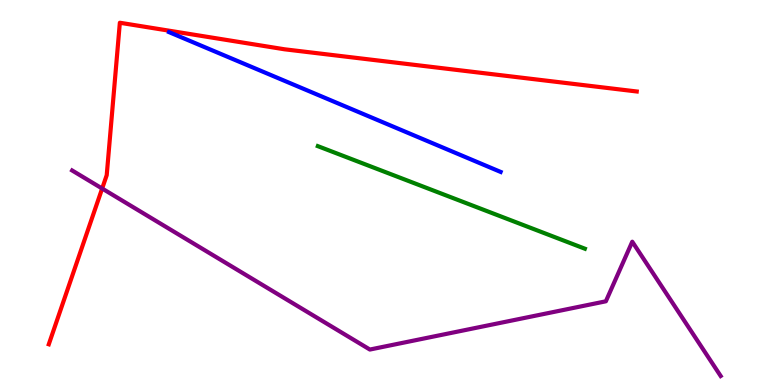[{'lines': ['blue', 'red'], 'intersections': []}, {'lines': ['green', 'red'], 'intersections': []}, {'lines': ['purple', 'red'], 'intersections': [{'x': 1.32, 'y': 5.1}]}, {'lines': ['blue', 'green'], 'intersections': []}, {'lines': ['blue', 'purple'], 'intersections': []}, {'lines': ['green', 'purple'], 'intersections': []}]